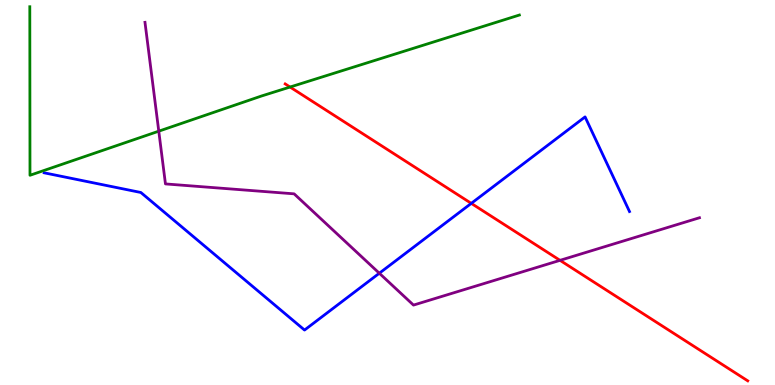[{'lines': ['blue', 'red'], 'intersections': [{'x': 6.08, 'y': 4.72}]}, {'lines': ['green', 'red'], 'intersections': [{'x': 3.74, 'y': 7.74}]}, {'lines': ['purple', 'red'], 'intersections': [{'x': 7.23, 'y': 3.24}]}, {'lines': ['blue', 'green'], 'intersections': []}, {'lines': ['blue', 'purple'], 'intersections': [{'x': 4.89, 'y': 2.9}]}, {'lines': ['green', 'purple'], 'intersections': [{'x': 2.05, 'y': 6.59}]}]